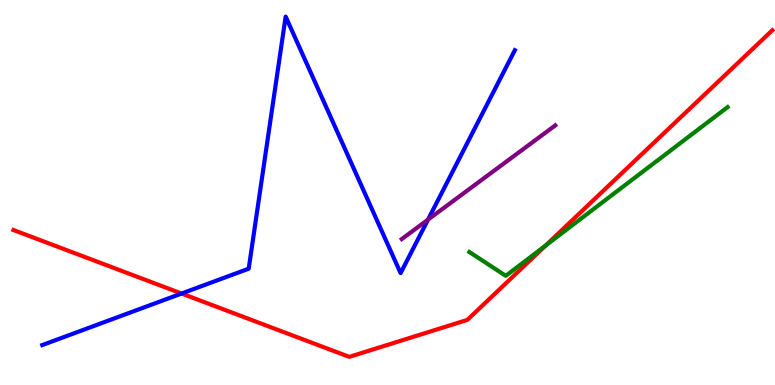[{'lines': ['blue', 'red'], 'intersections': [{'x': 2.34, 'y': 2.38}]}, {'lines': ['green', 'red'], 'intersections': [{'x': 7.04, 'y': 3.62}]}, {'lines': ['purple', 'red'], 'intersections': []}, {'lines': ['blue', 'green'], 'intersections': []}, {'lines': ['blue', 'purple'], 'intersections': [{'x': 5.52, 'y': 4.3}]}, {'lines': ['green', 'purple'], 'intersections': []}]